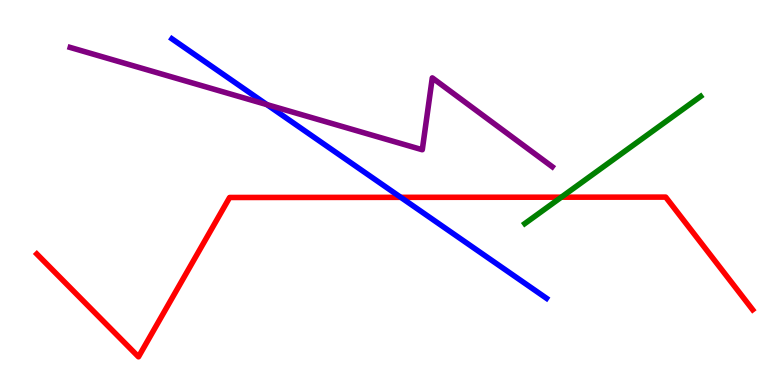[{'lines': ['blue', 'red'], 'intersections': [{'x': 5.17, 'y': 4.87}]}, {'lines': ['green', 'red'], 'intersections': [{'x': 7.24, 'y': 4.88}]}, {'lines': ['purple', 'red'], 'intersections': []}, {'lines': ['blue', 'green'], 'intersections': []}, {'lines': ['blue', 'purple'], 'intersections': [{'x': 3.44, 'y': 7.28}]}, {'lines': ['green', 'purple'], 'intersections': []}]